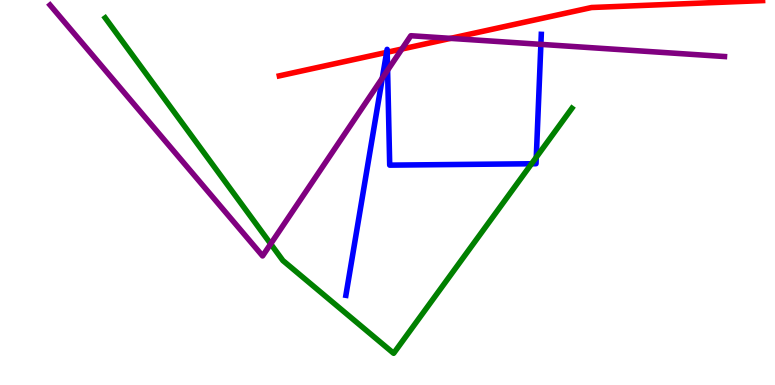[{'lines': ['blue', 'red'], 'intersections': [{'x': 4.99, 'y': 8.64}, {'x': 5.0, 'y': 8.64}]}, {'lines': ['green', 'red'], 'intersections': []}, {'lines': ['purple', 'red'], 'intersections': [{'x': 5.19, 'y': 8.73}, {'x': 5.81, 'y': 9.0}]}, {'lines': ['blue', 'green'], 'intersections': [{'x': 6.86, 'y': 5.75}, {'x': 6.92, 'y': 5.91}]}, {'lines': ['blue', 'purple'], 'intersections': [{'x': 4.93, 'y': 7.97}, {'x': 5.0, 'y': 8.18}, {'x': 6.98, 'y': 8.85}]}, {'lines': ['green', 'purple'], 'intersections': [{'x': 3.49, 'y': 3.67}]}]